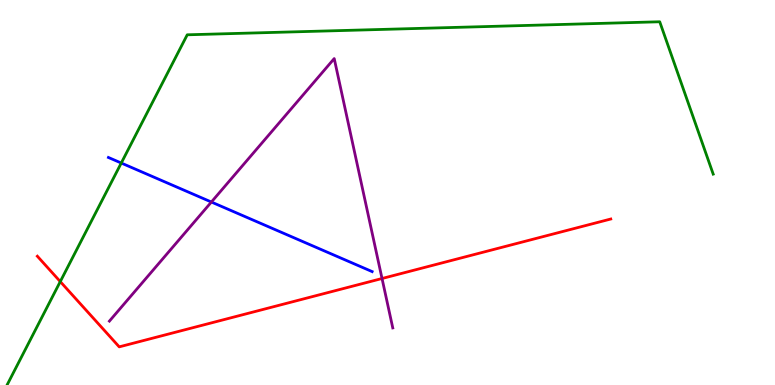[{'lines': ['blue', 'red'], 'intersections': []}, {'lines': ['green', 'red'], 'intersections': [{'x': 0.778, 'y': 2.69}]}, {'lines': ['purple', 'red'], 'intersections': [{'x': 4.93, 'y': 2.77}]}, {'lines': ['blue', 'green'], 'intersections': [{'x': 1.56, 'y': 5.77}]}, {'lines': ['blue', 'purple'], 'intersections': [{'x': 2.73, 'y': 4.75}]}, {'lines': ['green', 'purple'], 'intersections': []}]